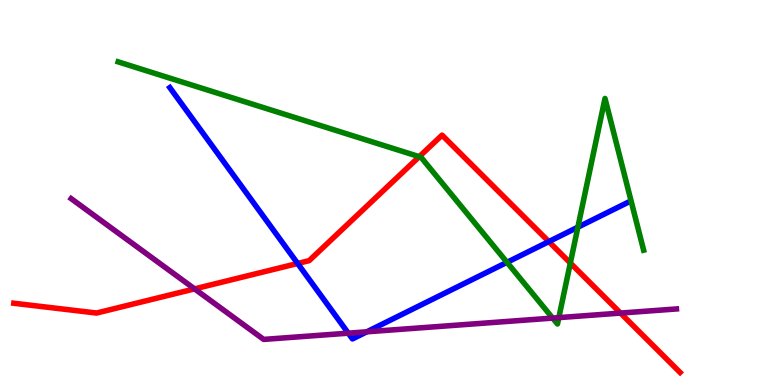[{'lines': ['blue', 'red'], 'intersections': [{'x': 3.84, 'y': 3.16}, {'x': 7.08, 'y': 3.72}]}, {'lines': ['green', 'red'], 'intersections': [{'x': 5.41, 'y': 5.93}, {'x': 7.36, 'y': 3.17}]}, {'lines': ['purple', 'red'], 'intersections': [{'x': 2.51, 'y': 2.5}, {'x': 8.01, 'y': 1.87}]}, {'lines': ['blue', 'green'], 'intersections': [{'x': 6.54, 'y': 3.19}, {'x': 7.46, 'y': 4.1}]}, {'lines': ['blue', 'purple'], 'intersections': [{'x': 4.49, 'y': 1.35}, {'x': 4.73, 'y': 1.38}]}, {'lines': ['green', 'purple'], 'intersections': [{'x': 7.13, 'y': 1.74}, {'x': 7.21, 'y': 1.75}]}]